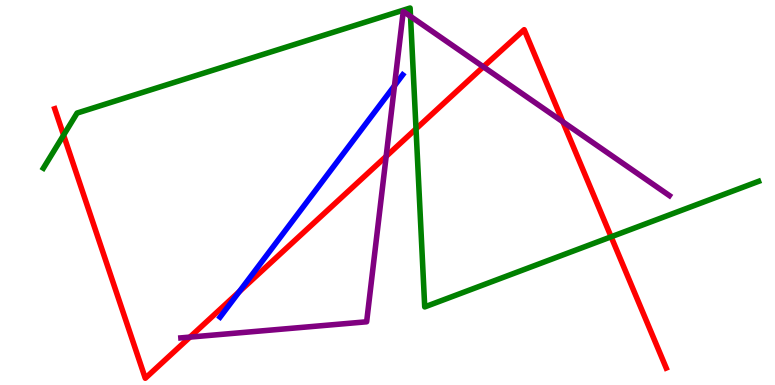[{'lines': ['blue', 'red'], 'intersections': [{'x': 3.09, 'y': 2.42}]}, {'lines': ['green', 'red'], 'intersections': [{'x': 0.821, 'y': 6.49}, {'x': 5.37, 'y': 6.65}, {'x': 7.89, 'y': 3.85}]}, {'lines': ['purple', 'red'], 'intersections': [{'x': 2.45, 'y': 1.24}, {'x': 4.98, 'y': 5.94}, {'x': 6.24, 'y': 8.26}, {'x': 7.26, 'y': 6.84}]}, {'lines': ['blue', 'green'], 'intersections': []}, {'lines': ['blue', 'purple'], 'intersections': [{'x': 5.09, 'y': 7.77}]}, {'lines': ['green', 'purple'], 'intersections': [{'x': 5.3, 'y': 9.57}]}]